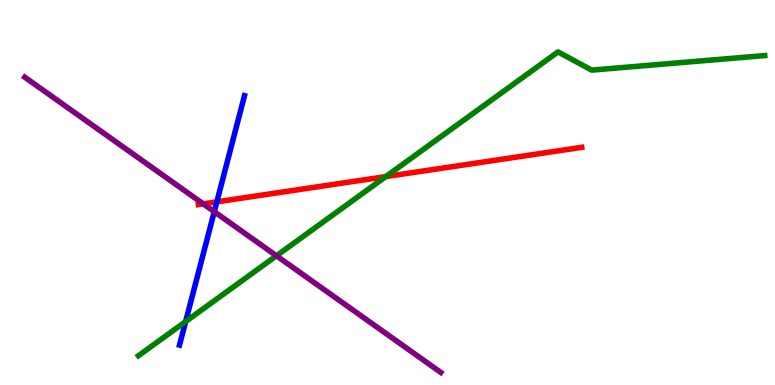[{'lines': ['blue', 'red'], 'intersections': [{'x': 2.8, 'y': 4.76}]}, {'lines': ['green', 'red'], 'intersections': [{'x': 4.98, 'y': 5.41}]}, {'lines': ['purple', 'red'], 'intersections': [{'x': 2.62, 'y': 4.7}]}, {'lines': ['blue', 'green'], 'intersections': [{'x': 2.4, 'y': 1.65}]}, {'lines': ['blue', 'purple'], 'intersections': [{'x': 2.76, 'y': 4.5}]}, {'lines': ['green', 'purple'], 'intersections': [{'x': 3.57, 'y': 3.36}]}]